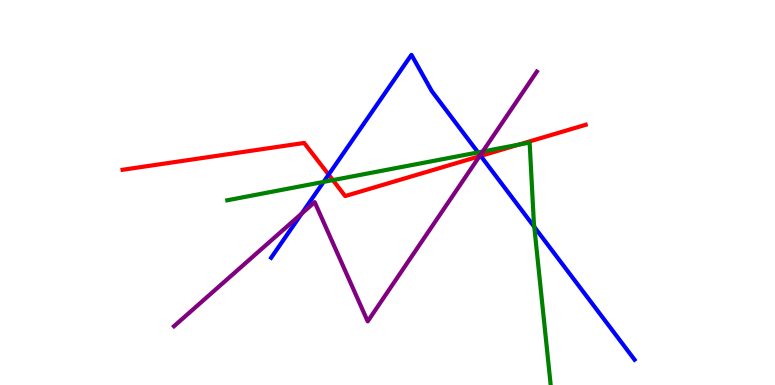[{'lines': ['blue', 'red'], 'intersections': [{'x': 4.24, 'y': 5.46}, {'x': 6.2, 'y': 5.95}]}, {'lines': ['green', 'red'], 'intersections': [{'x': 4.3, 'y': 5.32}, {'x': 6.69, 'y': 6.24}]}, {'lines': ['purple', 'red'], 'intersections': [{'x': 6.19, 'y': 5.94}]}, {'lines': ['blue', 'green'], 'intersections': [{'x': 4.18, 'y': 5.28}, {'x': 6.17, 'y': 6.04}, {'x': 6.89, 'y': 4.11}]}, {'lines': ['blue', 'purple'], 'intersections': [{'x': 3.89, 'y': 4.45}, {'x': 6.2, 'y': 5.97}]}, {'lines': ['green', 'purple'], 'intersections': [{'x': 6.23, 'y': 6.06}]}]